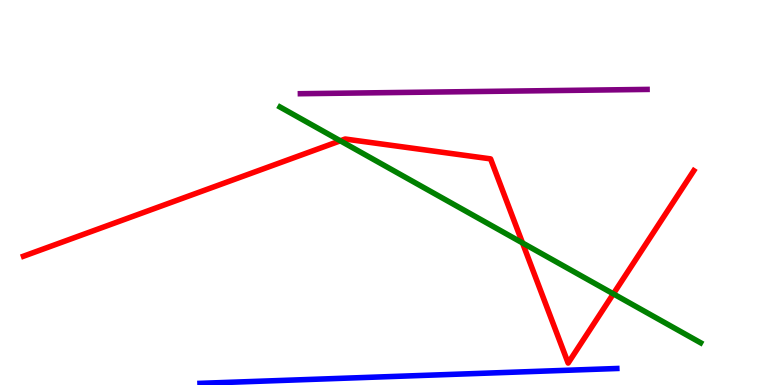[{'lines': ['blue', 'red'], 'intersections': []}, {'lines': ['green', 'red'], 'intersections': [{'x': 4.39, 'y': 6.34}, {'x': 6.74, 'y': 3.69}, {'x': 7.91, 'y': 2.37}]}, {'lines': ['purple', 'red'], 'intersections': []}, {'lines': ['blue', 'green'], 'intersections': []}, {'lines': ['blue', 'purple'], 'intersections': []}, {'lines': ['green', 'purple'], 'intersections': []}]